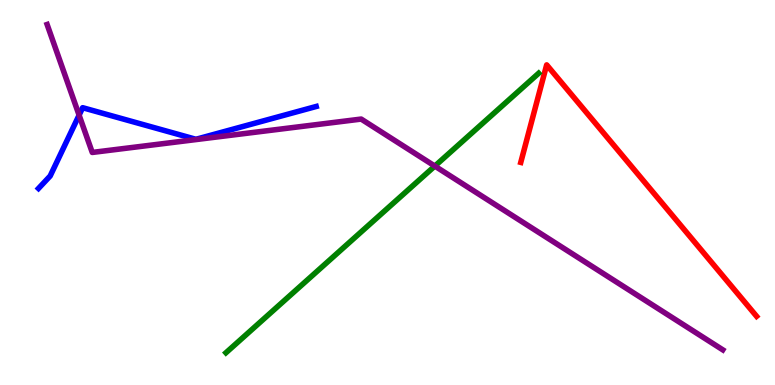[{'lines': ['blue', 'red'], 'intersections': []}, {'lines': ['green', 'red'], 'intersections': []}, {'lines': ['purple', 'red'], 'intersections': []}, {'lines': ['blue', 'green'], 'intersections': []}, {'lines': ['blue', 'purple'], 'intersections': [{'x': 1.02, 'y': 7.01}]}, {'lines': ['green', 'purple'], 'intersections': [{'x': 5.61, 'y': 5.69}]}]